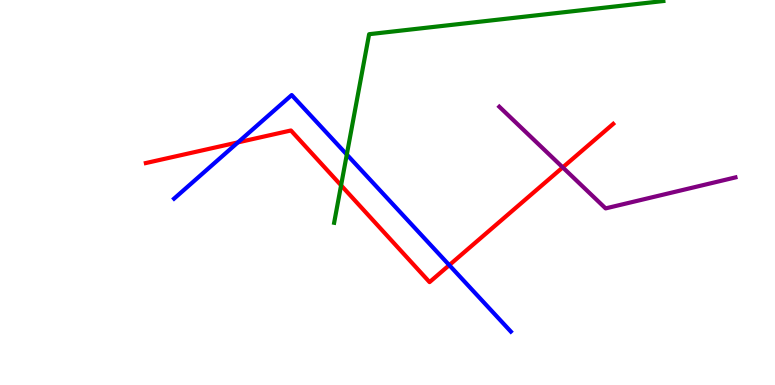[{'lines': ['blue', 'red'], 'intersections': [{'x': 3.07, 'y': 6.3}, {'x': 5.8, 'y': 3.11}]}, {'lines': ['green', 'red'], 'intersections': [{'x': 4.4, 'y': 5.19}]}, {'lines': ['purple', 'red'], 'intersections': [{'x': 7.26, 'y': 5.65}]}, {'lines': ['blue', 'green'], 'intersections': [{'x': 4.47, 'y': 5.99}]}, {'lines': ['blue', 'purple'], 'intersections': []}, {'lines': ['green', 'purple'], 'intersections': []}]